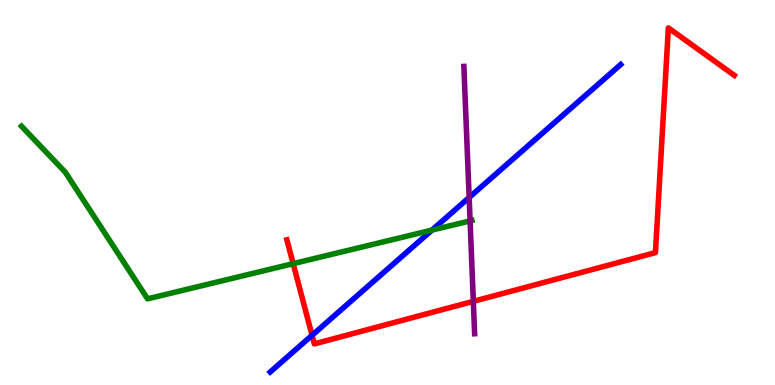[{'lines': ['blue', 'red'], 'intersections': [{'x': 4.03, 'y': 1.29}]}, {'lines': ['green', 'red'], 'intersections': [{'x': 3.78, 'y': 3.15}]}, {'lines': ['purple', 'red'], 'intersections': [{'x': 6.11, 'y': 2.17}]}, {'lines': ['blue', 'green'], 'intersections': [{'x': 5.57, 'y': 4.02}]}, {'lines': ['blue', 'purple'], 'intersections': [{'x': 6.05, 'y': 4.87}]}, {'lines': ['green', 'purple'], 'intersections': [{'x': 6.07, 'y': 4.26}]}]